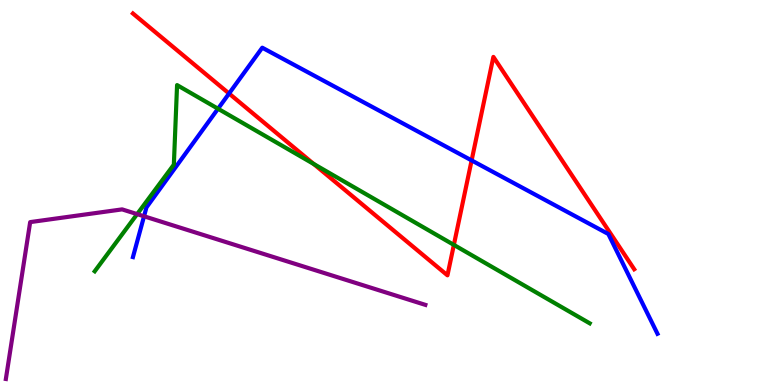[{'lines': ['blue', 'red'], 'intersections': [{'x': 2.96, 'y': 7.57}, {'x': 6.09, 'y': 5.83}]}, {'lines': ['green', 'red'], 'intersections': [{'x': 4.05, 'y': 5.74}, {'x': 5.86, 'y': 3.64}]}, {'lines': ['purple', 'red'], 'intersections': []}, {'lines': ['blue', 'green'], 'intersections': [{'x': 2.81, 'y': 7.18}]}, {'lines': ['blue', 'purple'], 'intersections': [{'x': 1.86, 'y': 4.38}]}, {'lines': ['green', 'purple'], 'intersections': [{'x': 1.77, 'y': 4.44}]}]